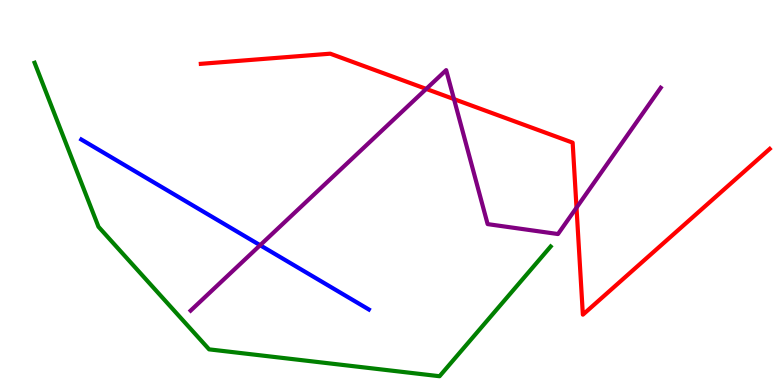[{'lines': ['blue', 'red'], 'intersections': []}, {'lines': ['green', 'red'], 'intersections': []}, {'lines': ['purple', 'red'], 'intersections': [{'x': 5.5, 'y': 7.69}, {'x': 5.86, 'y': 7.43}, {'x': 7.44, 'y': 4.61}]}, {'lines': ['blue', 'green'], 'intersections': []}, {'lines': ['blue', 'purple'], 'intersections': [{'x': 3.36, 'y': 3.63}]}, {'lines': ['green', 'purple'], 'intersections': []}]